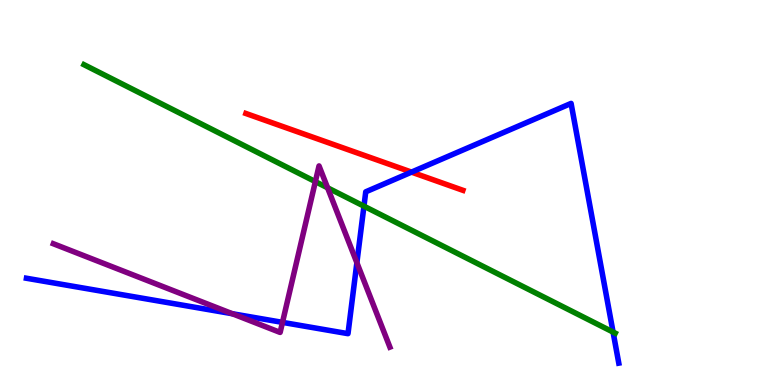[{'lines': ['blue', 'red'], 'intersections': [{'x': 5.31, 'y': 5.53}]}, {'lines': ['green', 'red'], 'intersections': []}, {'lines': ['purple', 'red'], 'intersections': []}, {'lines': ['blue', 'green'], 'intersections': [{'x': 4.7, 'y': 4.64}, {'x': 7.91, 'y': 1.37}]}, {'lines': ['blue', 'purple'], 'intersections': [{'x': 3.0, 'y': 1.85}, {'x': 3.65, 'y': 1.63}, {'x': 4.6, 'y': 3.18}]}, {'lines': ['green', 'purple'], 'intersections': [{'x': 4.07, 'y': 5.28}, {'x': 4.23, 'y': 5.12}]}]